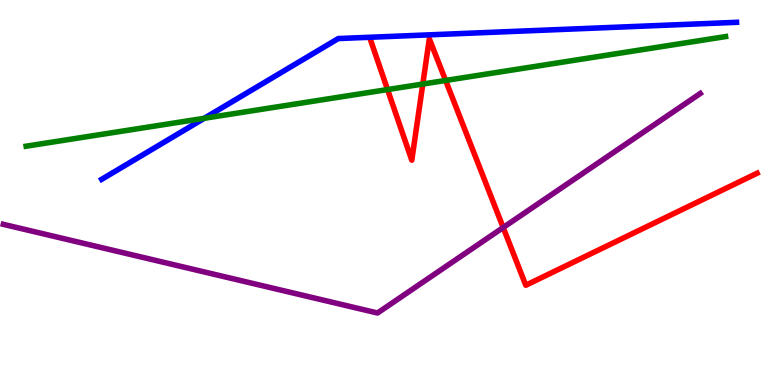[{'lines': ['blue', 'red'], 'intersections': []}, {'lines': ['green', 'red'], 'intersections': [{'x': 5.0, 'y': 7.67}, {'x': 5.46, 'y': 7.82}, {'x': 5.75, 'y': 7.91}]}, {'lines': ['purple', 'red'], 'intersections': [{'x': 6.49, 'y': 4.09}]}, {'lines': ['blue', 'green'], 'intersections': [{'x': 2.64, 'y': 6.93}]}, {'lines': ['blue', 'purple'], 'intersections': []}, {'lines': ['green', 'purple'], 'intersections': []}]